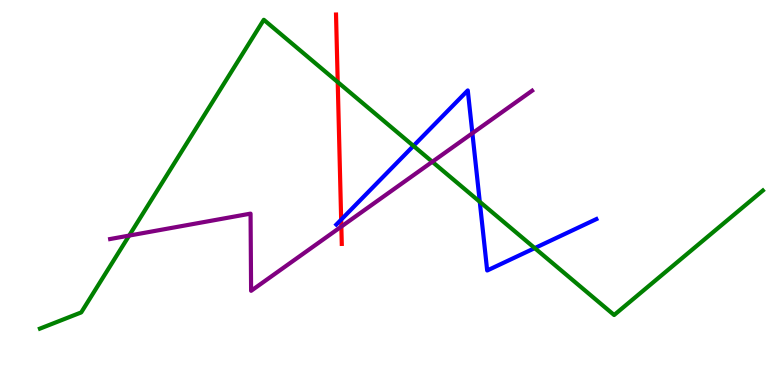[{'lines': ['blue', 'red'], 'intersections': [{'x': 4.4, 'y': 4.29}]}, {'lines': ['green', 'red'], 'intersections': [{'x': 4.36, 'y': 7.87}]}, {'lines': ['purple', 'red'], 'intersections': [{'x': 4.4, 'y': 4.12}]}, {'lines': ['blue', 'green'], 'intersections': [{'x': 5.33, 'y': 6.21}, {'x': 6.19, 'y': 4.76}, {'x': 6.9, 'y': 3.56}]}, {'lines': ['blue', 'purple'], 'intersections': [{'x': 6.1, 'y': 6.54}]}, {'lines': ['green', 'purple'], 'intersections': [{'x': 1.67, 'y': 3.88}, {'x': 5.58, 'y': 5.8}]}]